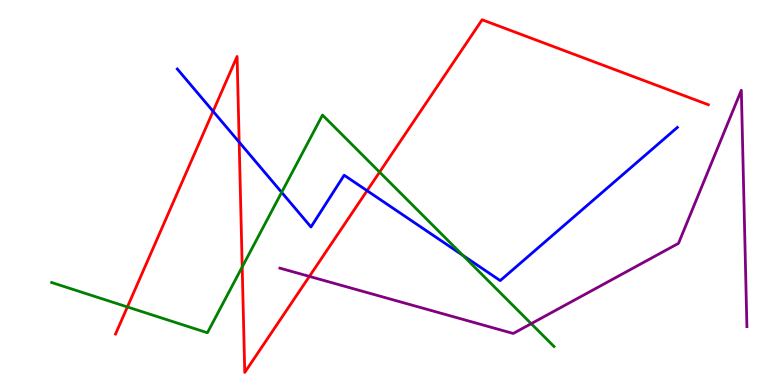[{'lines': ['blue', 'red'], 'intersections': [{'x': 2.75, 'y': 7.11}, {'x': 3.09, 'y': 6.31}, {'x': 4.74, 'y': 5.05}]}, {'lines': ['green', 'red'], 'intersections': [{'x': 1.64, 'y': 2.03}, {'x': 3.13, 'y': 3.07}, {'x': 4.9, 'y': 5.53}]}, {'lines': ['purple', 'red'], 'intersections': [{'x': 3.99, 'y': 2.82}]}, {'lines': ['blue', 'green'], 'intersections': [{'x': 3.63, 'y': 5.0}, {'x': 5.97, 'y': 3.37}]}, {'lines': ['blue', 'purple'], 'intersections': []}, {'lines': ['green', 'purple'], 'intersections': [{'x': 6.85, 'y': 1.59}]}]